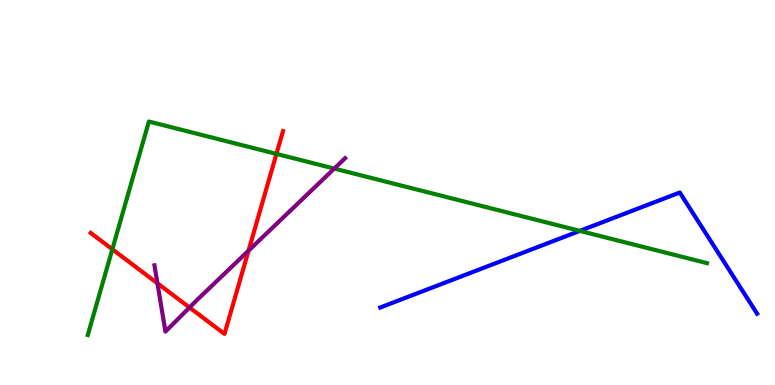[{'lines': ['blue', 'red'], 'intersections': []}, {'lines': ['green', 'red'], 'intersections': [{'x': 1.45, 'y': 3.53}, {'x': 3.57, 'y': 6.0}]}, {'lines': ['purple', 'red'], 'intersections': [{'x': 2.03, 'y': 2.64}, {'x': 2.45, 'y': 2.01}, {'x': 3.21, 'y': 3.49}]}, {'lines': ['blue', 'green'], 'intersections': [{'x': 7.48, 'y': 4.0}]}, {'lines': ['blue', 'purple'], 'intersections': []}, {'lines': ['green', 'purple'], 'intersections': [{'x': 4.31, 'y': 5.62}]}]